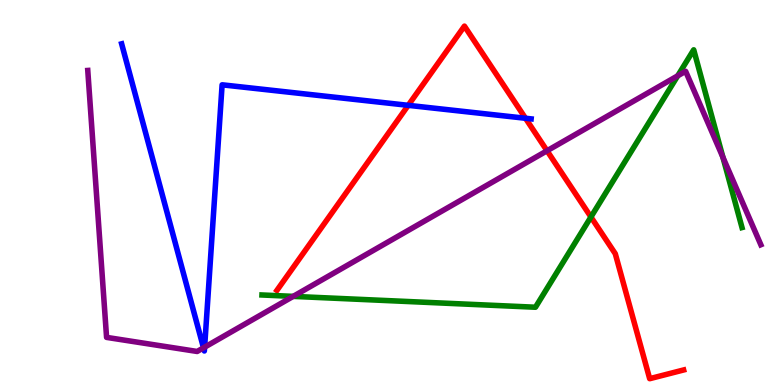[{'lines': ['blue', 'red'], 'intersections': [{'x': 5.27, 'y': 7.26}, {'x': 6.78, 'y': 6.93}]}, {'lines': ['green', 'red'], 'intersections': [{'x': 7.62, 'y': 4.36}]}, {'lines': ['purple', 'red'], 'intersections': [{'x': 7.06, 'y': 6.08}]}, {'lines': ['blue', 'green'], 'intersections': []}, {'lines': ['blue', 'purple'], 'intersections': [{'x': 2.63, 'y': 0.966}, {'x': 2.64, 'y': 0.982}]}, {'lines': ['green', 'purple'], 'intersections': [{'x': 3.78, 'y': 2.3}, {'x': 8.74, 'y': 8.03}, {'x': 9.33, 'y': 5.91}]}]